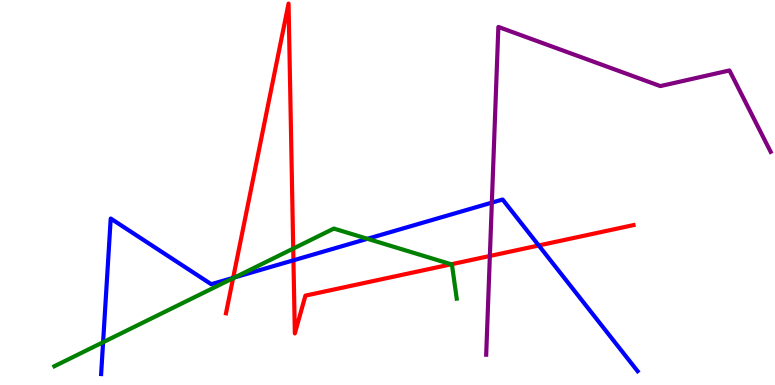[{'lines': ['blue', 'red'], 'intersections': [{'x': 3.01, 'y': 2.78}, {'x': 3.79, 'y': 3.24}, {'x': 6.95, 'y': 3.62}]}, {'lines': ['green', 'red'], 'intersections': [{'x': 3.01, 'y': 2.77}, {'x': 3.78, 'y': 3.54}, {'x': 5.82, 'y': 3.14}]}, {'lines': ['purple', 'red'], 'intersections': [{'x': 6.32, 'y': 3.35}]}, {'lines': ['blue', 'green'], 'intersections': [{'x': 1.33, 'y': 1.11}, {'x': 3.03, 'y': 2.8}, {'x': 4.74, 'y': 3.8}]}, {'lines': ['blue', 'purple'], 'intersections': [{'x': 6.35, 'y': 4.74}]}, {'lines': ['green', 'purple'], 'intersections': []}]